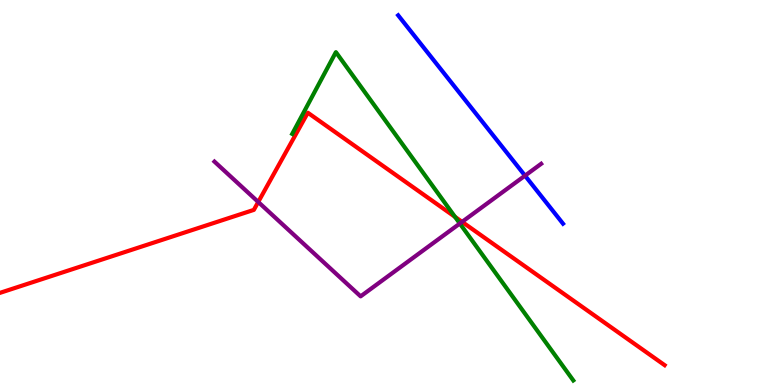[{'lines': ['blue', 'red'], 'intersections': []}, {'lines': ['green', 'red'], 'intersections': [{'x': 5.87, 'y': 4.37}]}, {'lines': ['purple', 'red'], 'intersections': [{'x': 3.33, 'y': 4.75}, {'x': 5.96, 'y': 4.24}]}, {'lines': ['blue', 'green'], 'intersections': []}, {'lines': ['blue', 'purple'], 'intersections': [{'x': 6.77, 'y': 5.44}]}, {'lines': ['green', 'purple'], 'intersections': [{'x': 5.93, 'y': 4.19}]}]